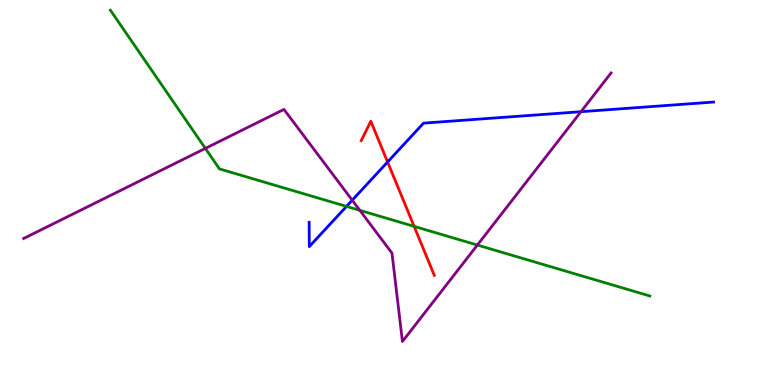[{'lines': ['blue', 'red'], 'intersections': [{'x': 5.0, 'y': 5.79}]}, {'lines': ['green', 'red'], 'intersections': [{'x': 5.34, 'y': 4.12}]}, {'lines': ['purple', 'red'], 'intersections': []}, {'lines': ['blue', 'green'], 'intersections': [{'x': 4.47, 'y': 4.64}]}, {'lines': ['blue', 'purple'], 'intersections': [{'x': 4.54, 'y': 4.8}, {'x': 7.5, 'y': 7.1}]}, {'lines': ['green', 'purple'], 'intersections': [{'x': 2.65, 'y': 6.15}, {'x': 4.64, 'y': 4.54}, {'x': 6.16, 'y': 3.64}]}]